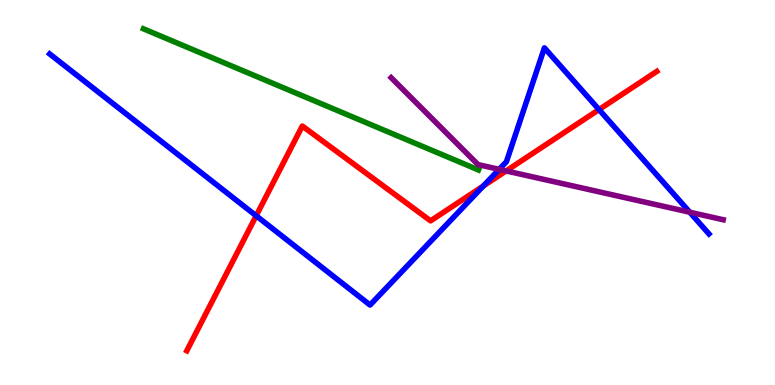[{'lines': ['blue', 'red'], 'intersections': [{'x': 3.31, 'y': 4.4}, {'x': 6.24, 'y': 5.17}, {'x': 7.73, 'y': 7.15}]}, {'lines': ['green', 'red'], 'intersections': []}, {'lines': ['purple', 'red'], 'intersections': [{'x': 6.53, 'y': 5.56}]}, {'lines': ['blue', 'green'], 'intersections': []}, {'lines': ['blue', 'purple'], 'intersections': [{'x': 6.44, 'y': 5.6}, {'x': 8.9, 'y': 4.49}]}, {'lines': ['green', 'purple'], 'intersections': []}]